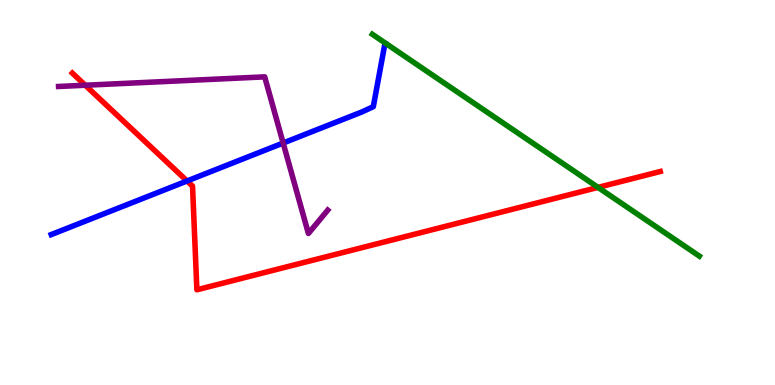[{'lines': ['blue', 'red'], 'intersections': [{'x': 2.41, 'y': 5.3}]}, {'lines': ['green', 'red'], 'intersections': [{'x': 7.72, 'y': 5.13}]}, {'lines': ['purple', 'red'], 'intersections': [{'x': 1.1, 'y': 7.79}]}, {'lines': ['blue', 'green'], 'intersections': []}, {'lines': ['blue', 'purple'], 'intersections': [{'x': 3.65, 'y': 6.28}]}, {'lines': ['green', 'purple'], 'intersections': []}]